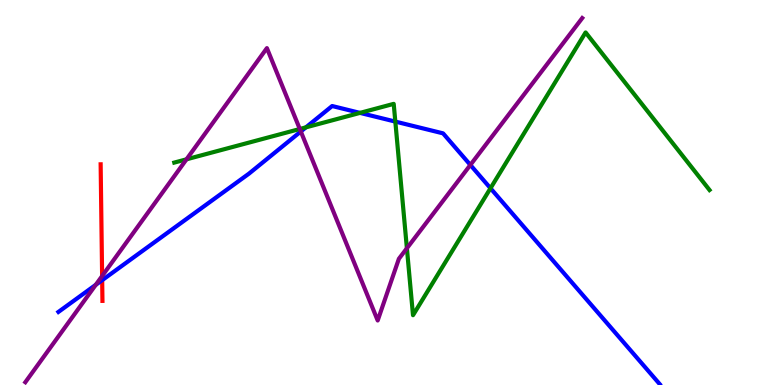[{'lines': ['blue', 'red'], 'intersections': [{'x': 1.32, 'y': 2.72}]}, {'lines': ['green', 'red'], 'intersections': []}, {'lines': ['purple', 'red'], 'intersections': [{'x': 1.32, 'y': 2.83}]}, {'lines': ['blue', 'green'], 'intersections': [{'x': 3.95, 'y': 6.69}, {'x': 4.65, 'y': 7.07}, {'x': 5.1, 'y': 6.84}, {'x': 6.33, 'y': 5.11}]}, {'lines': ['blue', 'purple'], 'intersections': [{'x': 1.24, 'y': 2.6}, {'x': 3.88, 'y': 6.58}, {'x': 6.07, 'y': 5.72}]}, {'lines': ['green', 'purple'], 'intersections': [{'x': 2.41, 'y': 5.86}, {'x': 3.87, 'y': 6.65}, {'x': 5.25, 'y': 3.55}]}]